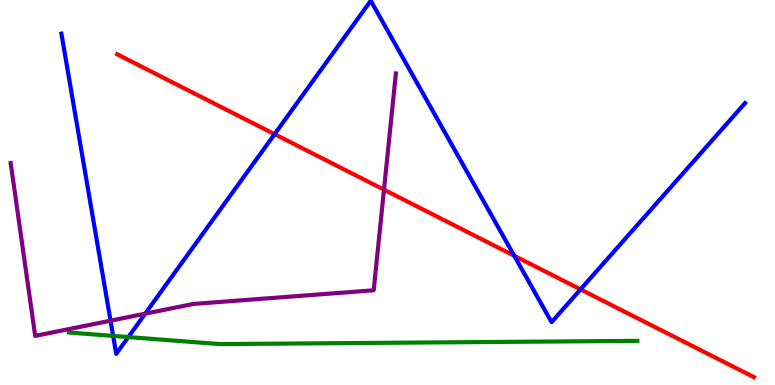[{'lines': ['blue', 'red'], 'intersections': [{'x': 3.54, 'y': 6.52}, {'x': 6.64, 'y': 3.36}, {'x': 7.49, 'y': 2.48}]}, {'lines': ['green', 'red'], 'intersections': []}, {'lines': ['purple', 'red'], 'intersections': [{'x': 4.95, 'y': 5.07}]}, {'lines': ['blue', 'green'], 'intersections': [{'x': 1.46, 'y': 1.28}, {'x': 1.66, 'y': 1.24}]}, {'lines': ['blue', 'purple'], 'intersections': [{'x': 1.43, 'y': 1.67}, {'x': 1.87, 'y': 1.85}]}, {'lines': ['green', 'purple'], 'intersections': []}]